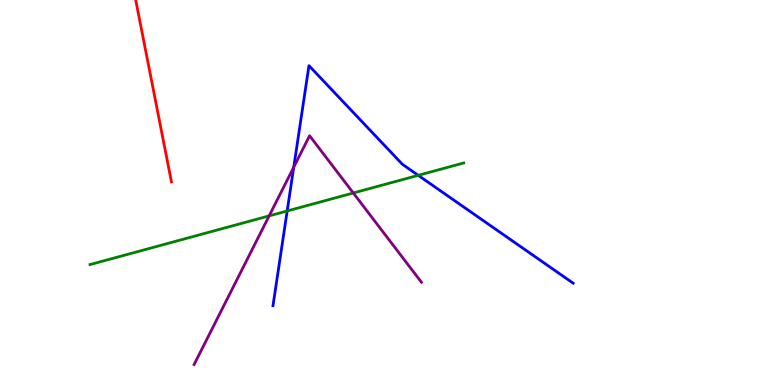[{'lines': ['blue', 'red'], 'intersections': []}, {'lines': ['green', 'red'], 'intersections': []}, {'lines': ['purple', 'red'], 'intersections': []}, {'lines': ['blue', 'green'], 'intersections': [{'x': 3.71, 'y': 4.52}, {'x': 5.4, 'y': 5.45}]}, {'lines': ['blue', 'purple'], 'intersections': [{'x': 3.79, 'y': 5.66}]}, {'lines': ['green', 'purple'], 'intersections': [{'x': 3.47, 'y': 4.39}, {'x': 4.56, 'y': 4.99}]}]